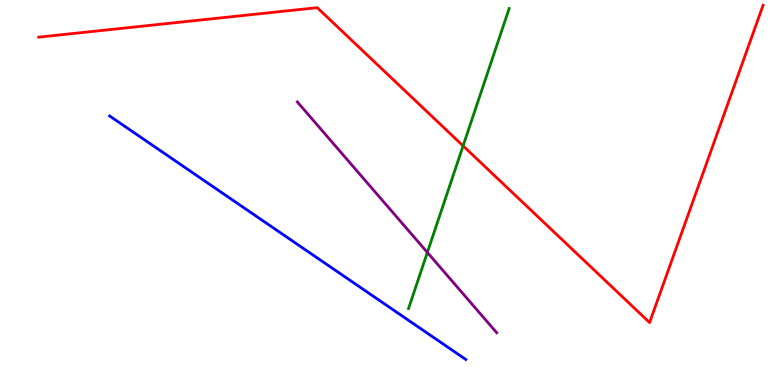[{'lines': ['blue', 'red'], 'intersections': []}, {'lines': ['green', 'red'], 'intersections': [{'x': 5.98, 'y': 6.21}]}, {'lines': ['purple', 'red'], 'intersections': []}, {'lines': ['blue', 'green'], 'intersections': []}, {'lines': ['blue', 'purple'], 'intersections': []}, {'lines': ['green', 'purple'], 'intersections': [{'x': 5.51, 'y': 3.44}]}]